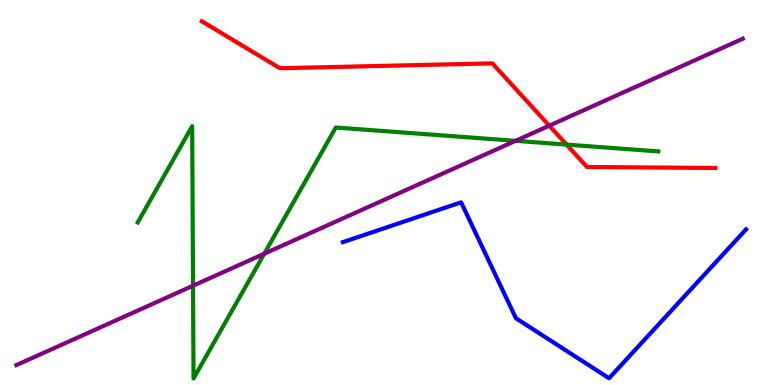[{'lines': ['blue', 'red'], 'intersections': []}, {'lines': ['green', 'red'], 'intersections': [{'x': 7.31, 'y': 6.24}]}, {'lines': ['purple', 'red'], 'intersections': [{'x': 7.09, 'y': 6.74}]}, {'lines': ['blue', 'green'], 'intersections': []}, {'lines': ['blue', 'purple'], 'intersections': []}, {'lines': ['green', 'purple'], 'intersections': [{'x': 2.49, 'y': 2.58}, {'x': 3.41, 'y': 3.41}, {'x': 6.65, 'y': 6.34}]}]